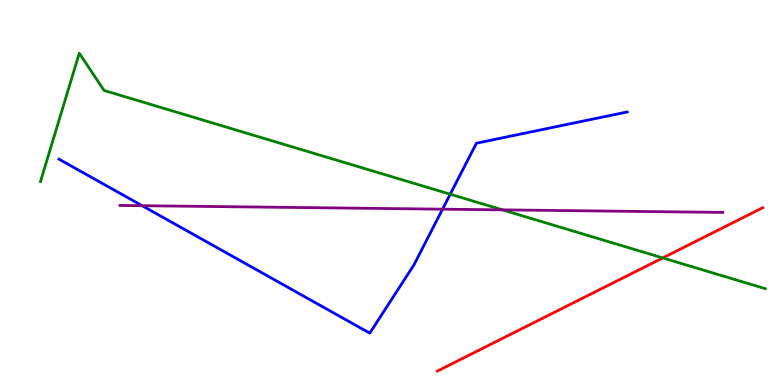[{'lines': ['blue', 'red'], 'intersections': []}, {'lines': ['green', 'red'], 'intersections': [{'x': 8.55, 'y': 3.3}]}, {'lines': ['purple', 'red'], 'intersections': []}, {'lines': ['blue', 'green'], 'intersections': [{'x': 5.81, 'y': 4.96}]}, {'lines': ['blue', 'purple'], 'intersections': [{'x': 1.83, 'y': 4.66}, {'x': 5.71, 'y': 4.57}]}, {'lines': ['green', 'purple'], 'intersections': [{'x': 6.48, 'y': 4.55}]}]